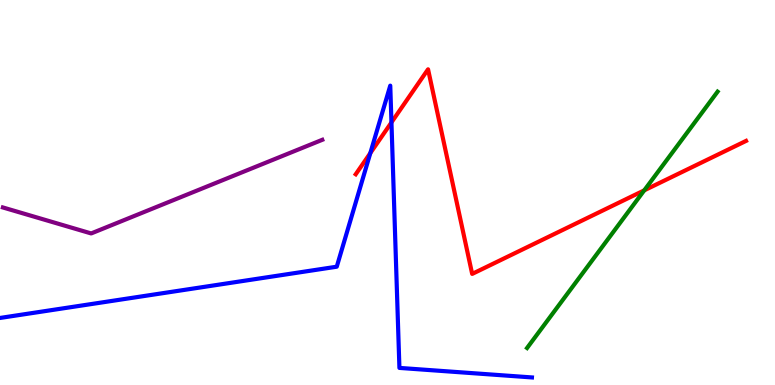[{'lines': ['blue', 'red'], 'intersections': [{'x': 4.78, 'y': 6.02}, {'x': 5.05, 'y': 6.82}]}, {'lines': ['green', 'red'], 'intersections': [{'x': 8.31, 'y': 5.06}]}, {'lines': ['purple', 'red'], 'intersections': []}, {'lines': ['blue', 'green'], 'intersections': []}, {'lines': ['blue', 'purple'], 'intersections': []}, {'lines': ['green', 'purple'], 'intersections': []}]